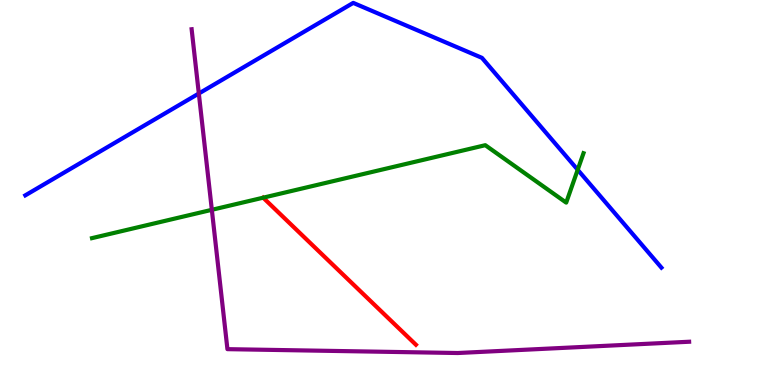[{'lines': ['blue', 'red'], 'intersections': []}, {'lines': ['green', 'red'], 'intersections': []}, {'lines': ['purple', 'red'], 'intersections': []}, {'lines': ['blue', 'green'], 'intersections': [{'x': 7.45, 'y': 5.59}]}, {'lines': ['blue', 'purple'], 'intersections': [{'x': 2.57, 'y': 7.57}]}, {'lines': ['green', 'purple'], 'intersections': [{'x': 2.73, 'y': 4.55}]}]